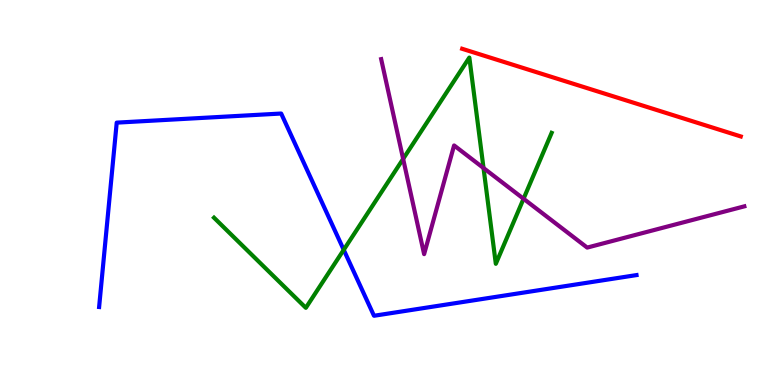[{'lines': ['blue', 'red'], 'intersections': []}, {'lines': ['green', 'red'], 'intersections': []}, {'lines': ['purple', 'red'], 'intersections': []}, {'lines': ['blue', 'green'], 'intersections': [{'x': 4.44, 'y': 3.51}]}, {'lines': ['blue', 'purple'], 'intersections': []}, {'lines': ['green', 'purple'], 'intersections': [{'x': 5.2, 'y': 5.87}, {'x': 6.24, 'y': 5.64}, {'x': 6.76, 'y': 4.84}]}]